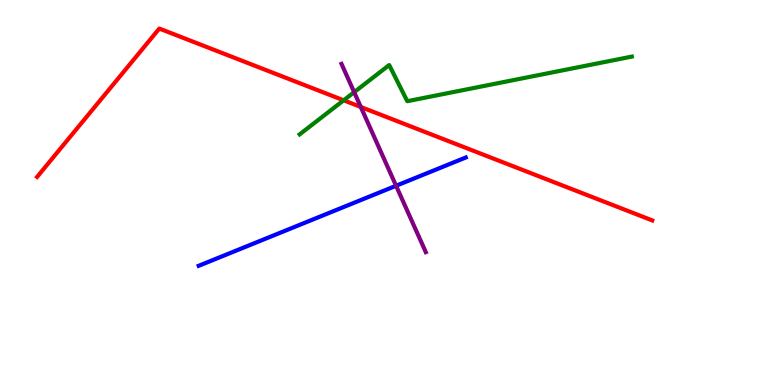[{'lines': ['blue', 'red'], 'intersections': []}, {'lines': ['green', 'red'], 'intersections': [{'x': 4.43, 'y': 7.39}]}, {'lines': ['purple', 'red'], 'intersections': [{'x': 4.66, 'y': 7.22}]}, {'lines': ['blue', 'green'], 'intersections': []}, {'lines': ['blue', 'purple'], 'intersections': [{'x': 5.11, 'y': 5.18}]}, {'lines': ['green', 'purple'], 'intersections': [{'x': 4.57, 'y': 7.61}]}]